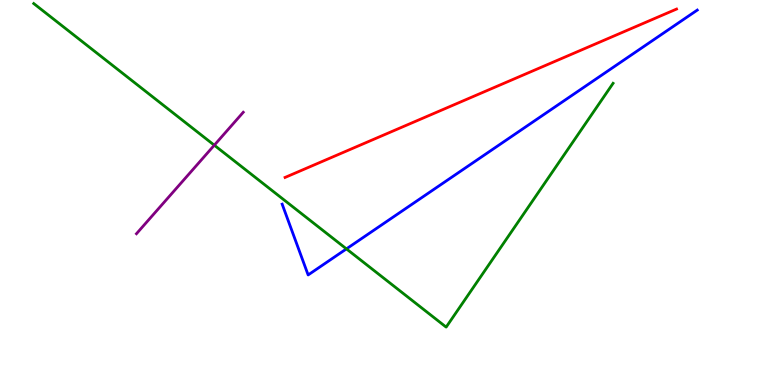[{'lines': ['blue', 'red'], 'intersections': []}, {'lines': ['green', 'red'], 'intersections': []}, {'lines': ['purple', 'red'], 'intersections': []}, {'lines': ['blue', 'green'], 'intersections': [{'x': 4.47, 'y': 3.54}]}, {'lines': ['blue', 'purple'], 'intersections': []}, {'lines': ['green', 'purple'], 'intersections': [{'x': 2.77, 'y': 6.23}]}]